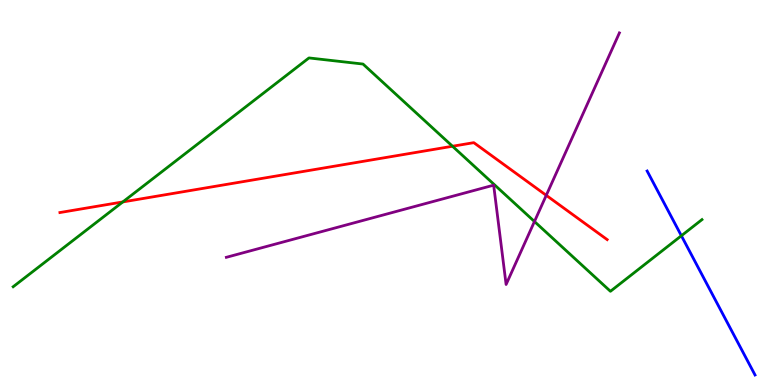[{'lines': ['blue', 'red'], 'intersections': []}, {'lines': ['green', 'red'], 'intersections': [{'x': 1.58, 'y': 4.76}, {'x': 5.84, 'y': 6.2}]}, {'lines': ['purple', 'red'], 'intersections': [{'x': 7.05, 'y': 4.93}]}, {'lines': ['blue', 'green'], 'intersections': [{'x': 8.79, 'y': 3.88}]}, {'lines': ['blue', 'purple'], 'intersections': []}, {'lines': ['green', 'purple'], 'intersections': [{'x': 6.9, 'y': 4.25}]}]